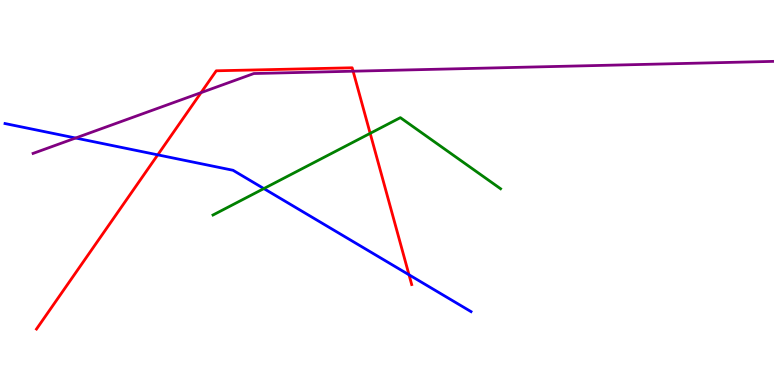[{'lines': ['blue', 'red'], 'intersections': [{'x': 2.04, 'y': 5.98}, {'x': 5.28, 'y': 2.86}]}, {'lines': ['green', 'red'], 'intersections': [{'x': 4.78, 'y': 6.54}]}, {'lines': ['purple', 'red'], 'intersections': [{'x': 2.59, 'y': 7.59}, {'x': 4.56, 'y': 8.15}]}, {'lines': ['blue', 'green'], 'intersections': [{'x': 3.4, 'y': 5.1}]}, {'lines': ['blue', 'purple'], 'intersections': [{'x': 0.976, 'y': 6.42}]}, {'lines': ['green', 'purple'], 'intersections': []}]